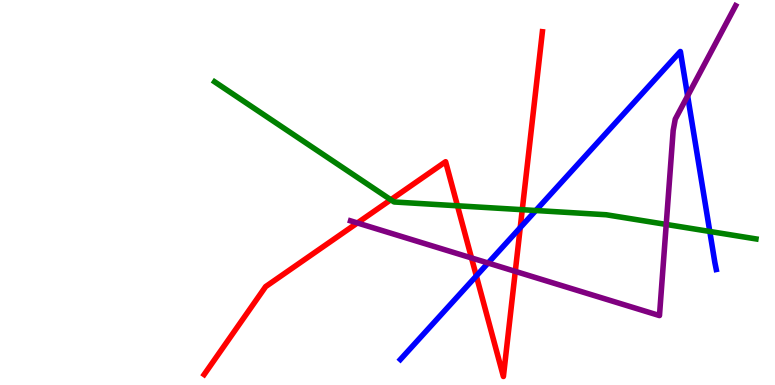[{'lines': ['blue', 'red'], 'intersections': [{'x': 6.15, 'y': 2.83}, {'x': 6.71, 'y': 4.09}]}, {'lines': ['green', 'red'], 'intersections': [{'x': 5.04, 'y': 4.81}, {'x': 5.9, 'y': 4.65}, {'x': 6.74, 'y': 4.55}]}, {'lines': ['purple', 'red'], 'intersections': [{'x': 4.61, 'y': 4.21}, {'x': 6.08, 'y': 3.3}, {'x': 6.65, 'y': 2.95}]}, {'lines': ['blue', 'green'], 'intersections': [{'x': 6.91, 'y': 4.53}, {'x': 9.16, 'y': 3.99}]}, {'lines': ['blue', 'purple'], 'intersections': [{'x': 6.3, 'y': 3.17}, {'x': 8.87, 'y': 7.51}]}, {'lines': ['green', 'purple'], 'intersections': [{'x': 8.6, 'y': 4.17}]}]